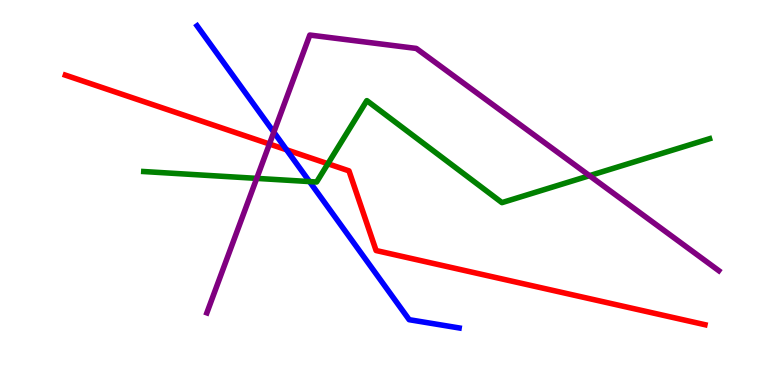[{'lines': ['blue', 'red'], 'intersections': [{'x': 3.7, 'y': 6.11}]}, {'lines': ['green', 'red'], 'intersections': [{'x': 4.23, 'y': 5.75}]}, {'lines': ['purple', 'red'], 'intersections': [{'x': 3.48, 'y': 6.26}]}, {'lines': ['blue', 'green'], 'intersections': [{'x': 3.99, 'y': 5.28}]}, {'lines': ['blue', 'purple'], 'intersections': [{'x': 3.53, 'y': 6.57}]}, {'lines': ['green', 'purple'], 'intersections': [{'x': 3.31, 'y': 5.37}, {'x': 7.61, 'y': 5.44}]}]